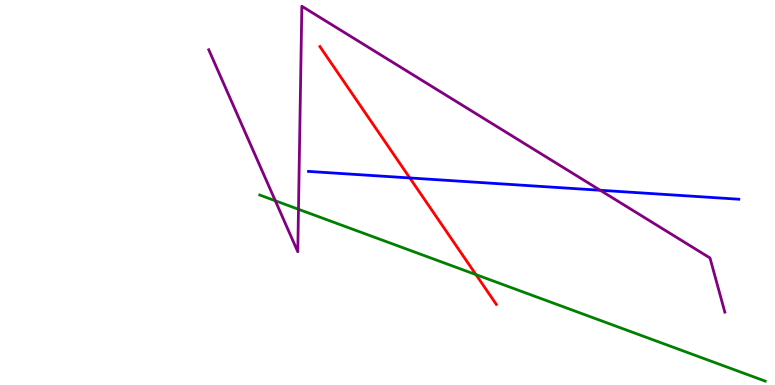[{'lines': ['blue', 'red'], 'intersections': [{'x': 5.29, 'y': 5.38}]}, {'lines': ['green', 'red'], 'intersections': [{'x': 6.14, 'y': 2.87}]}, {'lines': ['purple', 'red'], 'intersections': []}, {'lines': ['blue', 'green'], 'intersections': []}, {'lines': ['blue', 'purple'], 'intersections': [{'x': 7.74, 'y': 5.06}]}, {'lines': ['green', 'purple'], 'intersections': [{'x': 3.55, 'y': 4.79}, {'x': 3.85, 'y': 4.56}]}]